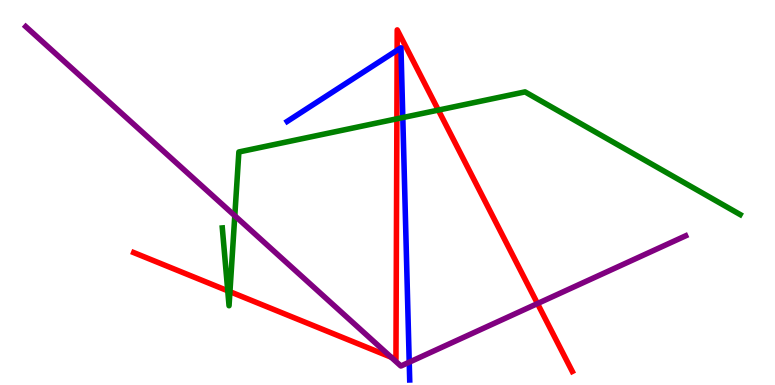[{'lines': ['blue', 'red'], 'intersections': [{'x': 5.12, 'y': 8.69}]}, {'lines': ['green', 'red'], 'intersections': [{'x': 2.94, 'y': 2.45}, {'x': 2.97, 'y': 2.42}, {'x': 5.12, 'y': 6.91}, {'x': 5.66, 'y': 7.14}]}, {'lines': ['purple', 'red'], 'intersections': [{'x': 5.05, 'y': 0.722}, {'x': 6.94, 'y': 2.12}]}, {'lines': ['blue', 'green'], 'intersections': [{'x': 5.2, 'y': 6.95}]}, {'lines': ['blue', 'purple'], 'intersections': [{'x': 5.28, 'y': 0.592}]}, {'lines': ['green', 'purple'], 'intersections': [{'x': 3.03, 'y': 4.4}]}]